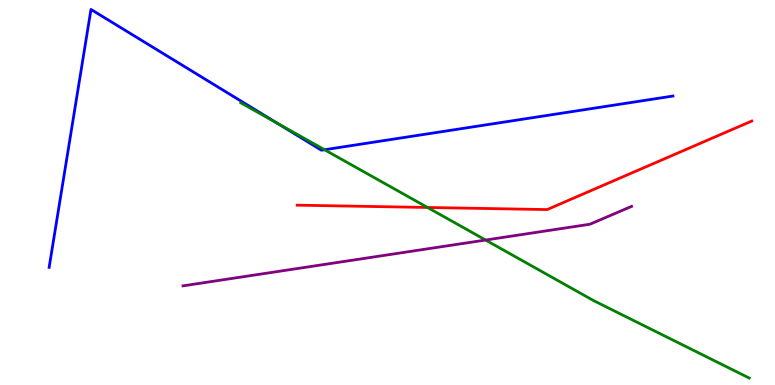[{'lines': ['blue', 'red'], 'intersections': []}, {'lines': ['green', 'red'], 'intersections': [{'x': 5.52, 'y': 4.61}]}, {'lines': ['purple', 'red'], 'intersections': []}, {'lines': ['blue', 'green'], 'intersections': [{'x': 3.58, 'y': 6.8}, {'x': 4.19, 'y': 6.11}]}, {'lines': ['blue', 'purple'], 'intersections': []}, {'lines': ['green', 'purple'], 'intersections': [{'x': 6.27, 'y': 3.77}]}]